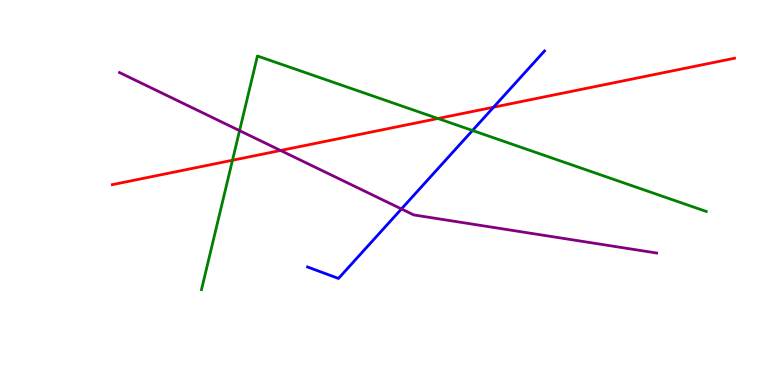[{'lines': ['blue', 'red'], 'intersections': [{'x': 6.37, 'y': 7.22}]}, {'lines': ['green', 'red'], 'intersections': [{'x': 3.0, 'y': 5.84}, {'x': 5.65, 'y': 6.92}]}, {'lines': ['purple', 'red'], 'intersections': [{'x': 3.62, 'y': 6.09}]}, {'lines': ['blue', 'green'], 'intersections': [{'x': 6.1, 'y': 6.61}]}, {'lines': ['blue', 'purple'], 'intersections': [{'x': 5.18, 'y': 4.57}]}, {'lines': ['green', 'purple'], 'intersections': [{'x': 3.09, 'y': 6.61}]}]